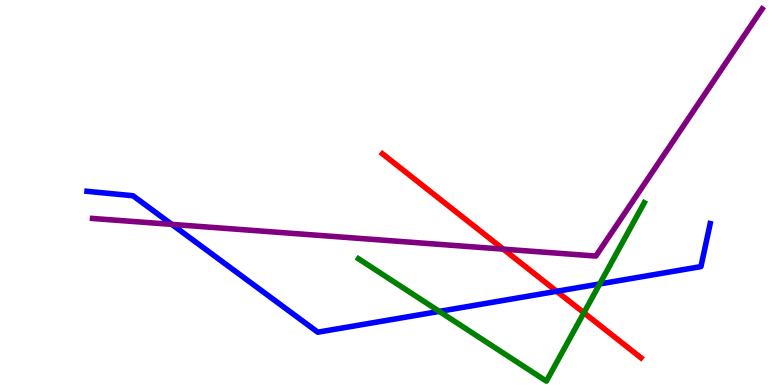[{'lines': ['blue', 'red'], 'intersections': [{'x': 7.18, 'y': 2.43}]}, {'lines': ['green', 'red'], 'intersections': [{'x': 7.53, 'y': 1.88}]}, {'lines': ['purple', 'red'], 'intersections': [{'x': 6.49, 'y': 3.53}]}, {'lines': ['blue', 'green'], 'intersections': [{'x': 5.67, 'y': 1.91}, {'x': 7.74, 'y': 2.62}]}, {'lines': ['blue', 'purple'], 'intersections': [{'x': 2.22, 'y': 4.17}]}, {'lines': ['green', 'purple'], 'intersections': []}]